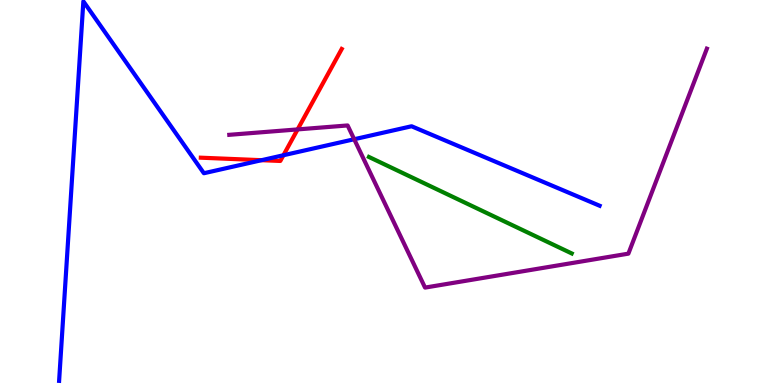[{'lines': ['blue', 'red'], 'intersections': [{'x': 3.38, 'y': 5.84}, {'x': 3.66, 'y': 5.97}]}, {'lines': ['green', 'red'], 'intersections': []}, {'lines': ['purple', 'red'], 'intersections': [{'x': 3.84, 'y': 6.64}]}, {'lines': ['blue', 'green'], 'intersections': []}, {'lines': ['blue', 'purple'], 'intersections': [{'x': 4.57, 'y': 6.38}]}, {'lines': ['green', 'purple'], 'intersections': []}]